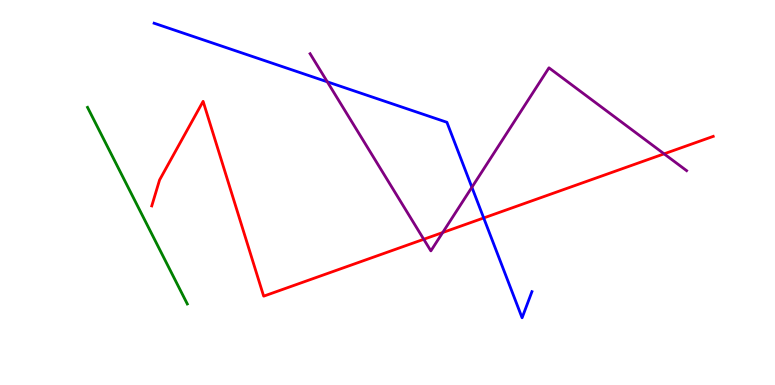[{'lines': ['blue', 'red'], 'intersections': [{'x': 6.24, 'y': 4.34}]}, {'lines': ['green', 'red'], 'intersections': []}, {'lines': ['purple', 'red'], 'intersections': [{'x': 5.47, 'y': 3.79}, {'x': 5.71, 'y': 3.96}, {'x': 8.57, 'y': 6.0}]}, {'lines': ['blue', 'green'], 'intersections': []}, {'lines': ['blue', 'purple'], 'intersections': [{'x': 4.22, 'y': 7.87}, {'x': 6.09, 'y': 5.14}]}, {'lines': ['green', 'purple'], 'intersections': []}]